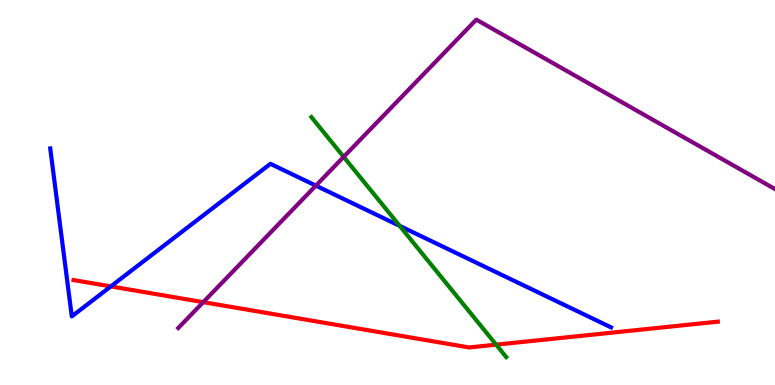[{'lines': ['blue', 'red'], 'intersections': [{'x': 1.43, 'y': 2.56}]}, {'lines': ['green', 'red'], 'intersections': [{'x': 6.4, 'y': 1.05}]}, {'lines': ['purple', 'red'], 'intersections': [{'x': 2.62, 'y': 2.15}]}, {'lines': ['blue', 'green'], 'intersections': [{'x': 5.16, 'y': 4.13}]}, {'lines': ['blue', 'purple'], 'intersections': [{'x': 4.08, 'y': 5.18}]}, {'lines': ['green', 'purple'], 'intersections': [{'x': 4.43, 'y': 5.93}]}]